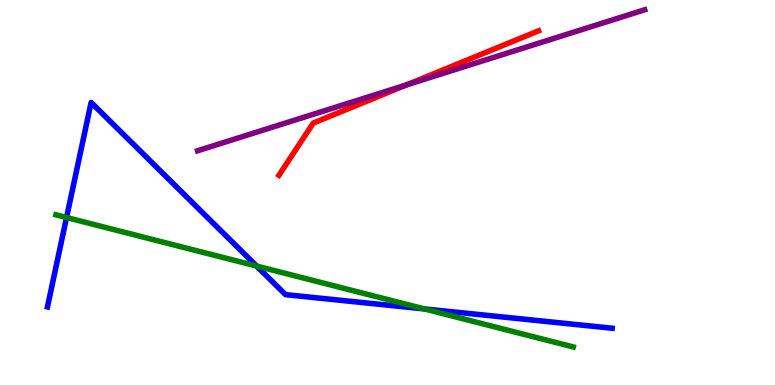[{'lines': ['blue', 'red'], 'intersections': []}, {'lines': ['green', 'red'], 'intersections': []}, {'lines': ['purple', 'red'], 'intersections': [{'x': 5.25, 'y': 7.8}]}, {'lines': ['blue', 'green'], 'intersections': [{'x': 0.859, 'y': 4.35}, {'x': 3.31, 'y': 3.09}, {'x': 5.48, 'y': 1.98}]}, {'lines': ['blue', 'purple'], 'intersections': []}, {'lines': ['green', 'purple'], 'intersections': []}]